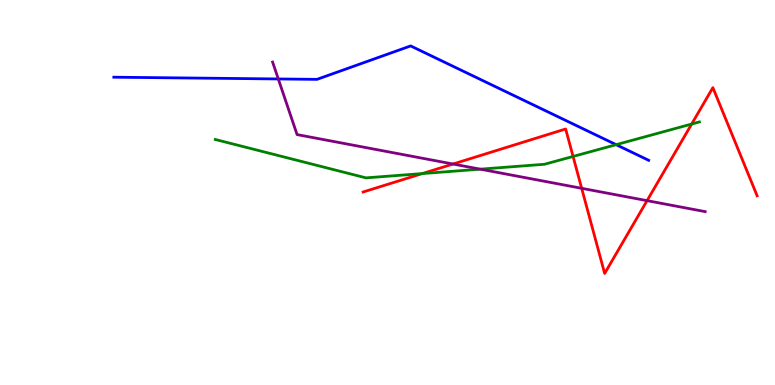[{'lines': ['blue', 'red'], 'intersections': []}, {'lines': ['green', 'red'], 'intersections': [{'x': 5.45, 'y': 5.49}, {'x': 7.39, 'y': 5.94}, {'x': 8.92, 'y': 6.78}]}, {'lines': ['purple', 'red'], 'intersections': [{'x': 5.85, 'y': 5.74}, {'x': 7.51, 'y': 5.11}, {'x': 8.35, 'y': 4.79}]}, {'lines': ['blue', 'green'], 'intersections': [{'x': 7.95, 'y': 6.24}]}, {'lines': ['blue', 'purple'], 'intersections': [{'x': 3.59, 'y': 7.95}]}, {'lines': ['green', 'purple'], 'intersections': [{'x': 6.2, 'y': 5.61}]}]